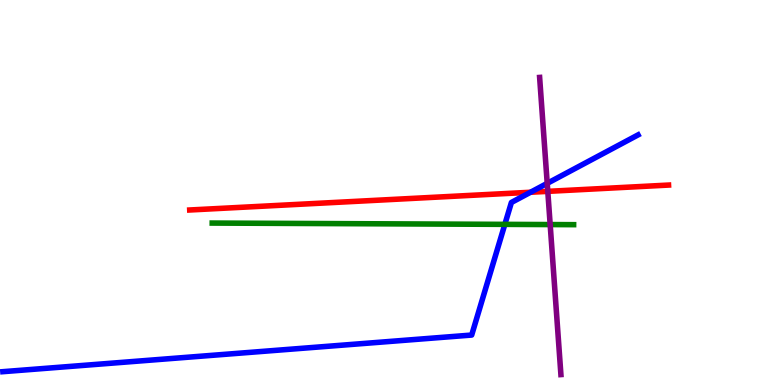[{'lines': ['blue', 'red'], 'intersections': [{'x': 6.85, 'y': 5.01}]}, {'lines': ['green', 'red'], 'intersections': []}, {'lines': ['purple', 'red'], 'intersections': [{'x': 7.07, 'y': 5.03}]}, {'lines': ['blue', 'green'], 'intersections': [{'x': 6.51, 'y': 4.17}]}, {'lines': ['blue', 'purple'], 'intersections': [{'x': 7.06, 'y': 5.24}]}, {'lines': ['green', 'purple'], 'intersections': [{'x': 7.1, 'y': 4.17}]}]